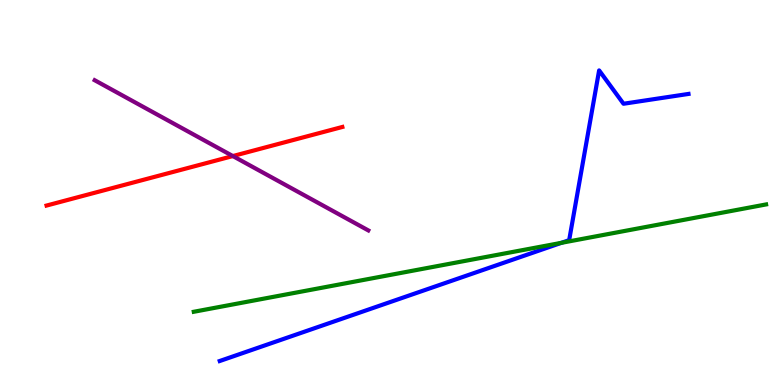[{'lines': ['blue', 'red'], 'intersections': []}, {'lines': ['green', 'red'], 'intersections': []}, {'lines': ['purple', 'red'], 'intersections': [{'x': 3.0, 'y': 5.95}]}, {'lines': ['blue', 'green'], 'intersections': [{'x': 7.24, 'y': 3.69}]}, {'lines': ['blue', 'purple'], 'intersections': []}, {'lines': ['green', 'purple'], 'intersections': []}]